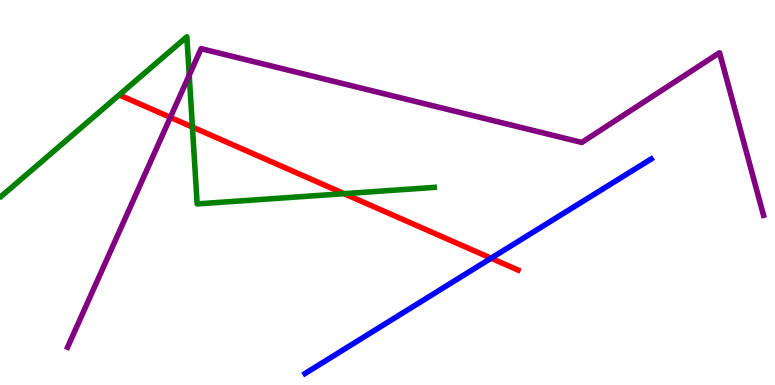[{'lines': ['blue', 'red'], 'intersections': [{'x': 6.34, 'y': 3.29}]}, {'lines': ['green', 'red'], 'intersections': [{'x': 2.48, 'y': 6.7}, {'x': 4.44, 'y': 4.97}]}, {'lines': ['purple', 'red'], 'intersections': [{'x': 2.2, 'y': 6.95}]}, {'lines': ['blue', 'green'], 'intersections': []}, {'lines': ['blue', 'purple'], 'intersections': []}, {'lines': ['green', 'purple'], 'intersections': [{'x': 2.44, 'y': 8.05}]}]